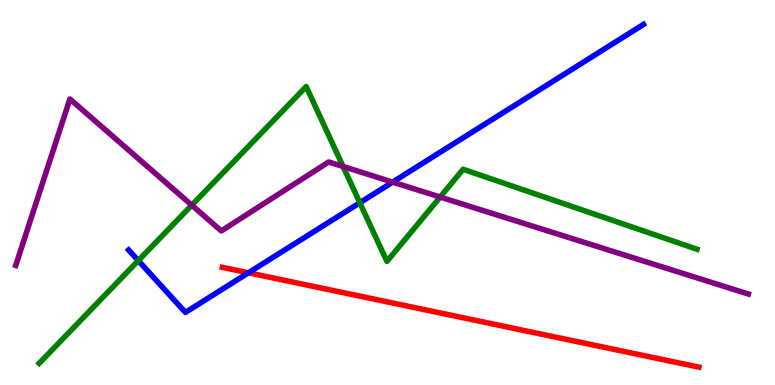[{'lines': ['blue', 'red'], 'intersections': [{'x': 3.21, 'y': 2.91}]}, {'lines': ['green', 'red'], 'intersections': []}, {'lines': ['purple', 'red'], 'intersections': []}, {'lines': ['blue', 'green'], 'intersections': [{'x': 1.78, 'y': 3.23}, {'x': 4.64, 'y': 4.73}]}, {'lines': ['blue', 'purple'], 'intersections': [{'x': 5.07, 'y': 5.27}]}, {'lines': ['green', 'purple'], 'intersections': [{'x': 2.47, 'y': 4.67}, {'x': 4.43, 'y': 5.67}, {'x': 5.68, 'y': 4.88}]}]